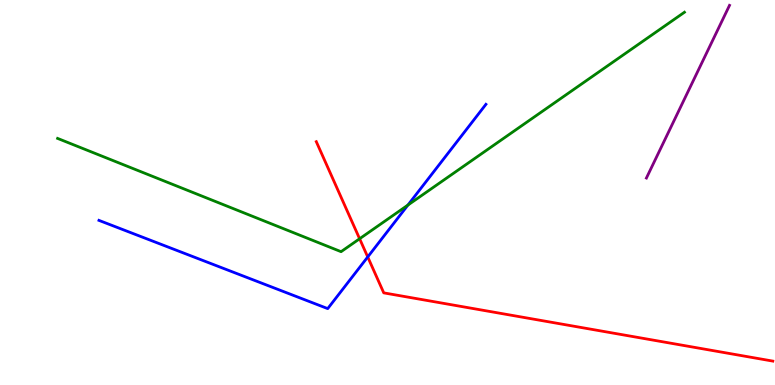[{'lines': ['blue', 'red'], 'intersections': [{'x': 4.74, 'y': 3.33}]}, {'lines': ['green', 'red'], 'intersections': [{'x': 4.64, 'y': 3.8}]}, {'lines': ['purple', 'red'], 'intersections': []}, {'lines': ['blue', 'green'], 'intersections': [{'x': 5.26, 'y': 4.67}]}, {'lines': ['blue', 'purple'], 'intersections': []}, {'lines': ['green', 'purple'], 'intersections': []}]